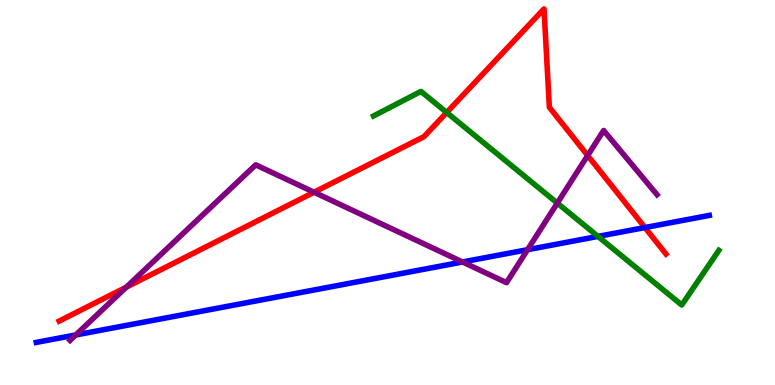[{'lines': ['blue', 'red'], 'intersections': [{'x': 8.32, 'y': 4.09}]}, {'lines': ['green', 'red'], 'intersections': [{'x': 5.76, 'y': 7.08}]}, {'lines': ['purple', 'red'], 'intersections': [{'x': 1.63, 'y': 2.54}, {'x': 4.05, 'y': 5.01}, {'x': 7.58, 'y': 5.96}]}, {'lines': ['blue', 'green'], 'intersections': [{'x': 7.72, 'y': 3.86}]}, {'lines': ['blue', 'purple'], 'intersections': [{'x': 0.977, 'y': 1.3}, {'x': 5.97, 'y': 3.2}, {'x': 6.81, 'y': 3.51}]}, {'lines': ['green', 'purple'], 'intersections': [{'x': 7.19, 'y': 4.72}]}]